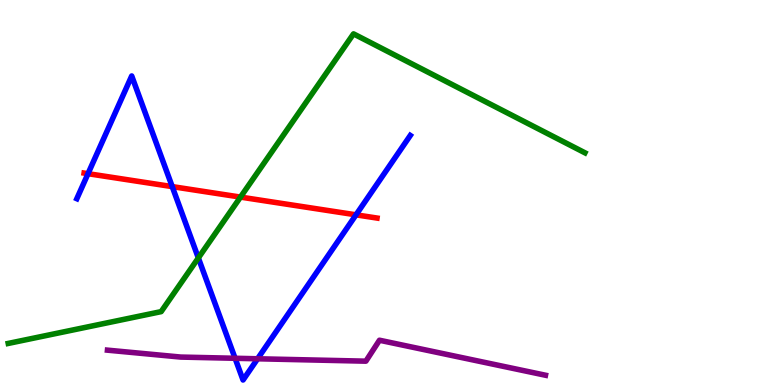[{'lines': ['blue', 'red'], 'intersections': [{'x': 1.14, 'y': 5.49}, {'x': 2.22, 'y': 5.15}, {'x': 4.59, 'y': 4.42}]}, {'lines': ['green', 'red'], 'intersections': [{'x': 3.1, 'y': 4.88}]}, {'lines': ['purple', 'red'], 'intersections': []}, {'lines': ['blue', 'green'], 'intersections': [{'x': 2.56, 'y': 3.3}]}, {'lines': ['blue', 'purple'], 'intersections': [{'x': 3.03, 'y': 0.694}, {'x': 3.32, 'y': 0.681}]}, {'lines': ['green', 'purple'], 'intersections': []}]